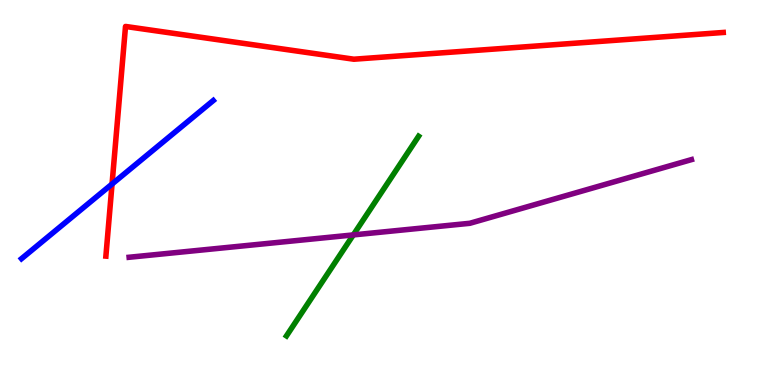[{'lines': ['blue', 'red'], 'intersections': [{'x': 1.45, 'y': 5.22}]}, {'lines': ['green', 'red'], 'intersections': []}, {'lines': ['purple', 'red'], 'intersections': []}, {'lines': ['blue', 'green'], 'intersections': []}, {'lines': ['blue', 'purple'], 'intersections': []}, {'lines': ['green', 'purple'], 'intersections': [{'x': 4.56, 'y': 3.9}]}]